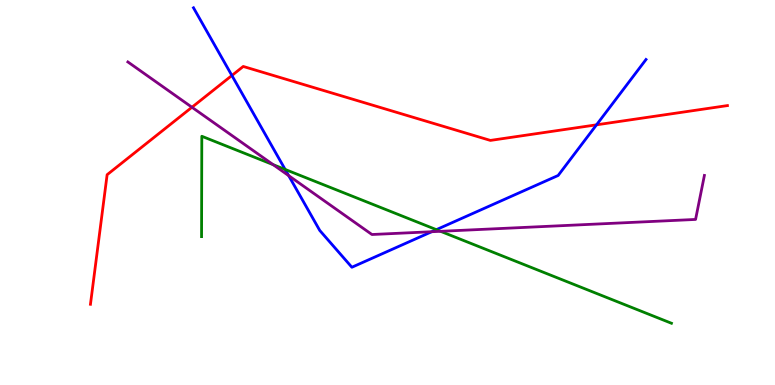[{'lines': ['blue', 'red'], 'intersections': [{'x': 2.99, 'y': 8.04}, {'x': 7.7, 'y': 6.76}]}, {'lines': ['green', 'red'], 'intersections': []}, {'lines': ['purple', 'red'], 'intersections': [{'x': 2.48, 'y': 7.21}]}, {'lines': ['blue', 'green'], 'intersections': [{'x': 3.68, 'y': 5.6}, {'x': 5.63, 'y': 4.03}]}, {'lines': ['blue', 'purple'], 'intersections': [{'x': 3.72, 'y': 5.44}, {'x': 5.57, 'y': 3.98}]}, {'lines': ['green', 'purple'], 'intersections': [{'x': 3.52, 'y': 5.72}, {'x': 5.68, 'y': 3.99}]}]